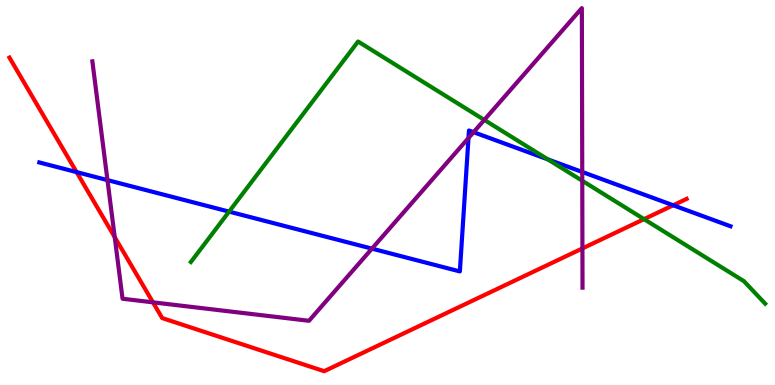[{'lines': ['blue', 'red'], 'intersections': [{'x': 0.988, 'y': 5.53}, {'x': 8.69, 'y': 4.67}]}, {'lines': ['green', 'red'], 'intersections': [{'x': 8.31, 'y': 4.31}]}, {'lines': ['purple', 'red'], 'intersections': [{'x': 1.48, 'y': 3.84}, {'x': 1.97, 'y': 2.15}, {'x': 7.52, 'y': 3.55}]}, {'lines': ['blue', 'green'], 'intersections': [{'x': 2.96, 'y': 4.5}, {'x': 7.07, 'y': 5.86}]}, {'lines': ['blue', 'purple'], 'intersections': [{'x': 1.39, 'y': 5.32}, {'x': 4.8, 'y': 3.54}, {'x': 6.04, 'y': 6.41}, {'x': 6.11, 'y': 6.57}, {'x': 7.51, 'y': 5.53}]}, {'lines': ['green', 'purple'], 'intersections': [{'x': 6.25, 'y': 6.89}, {'x': 7.51, 'y': 5.3}]}]